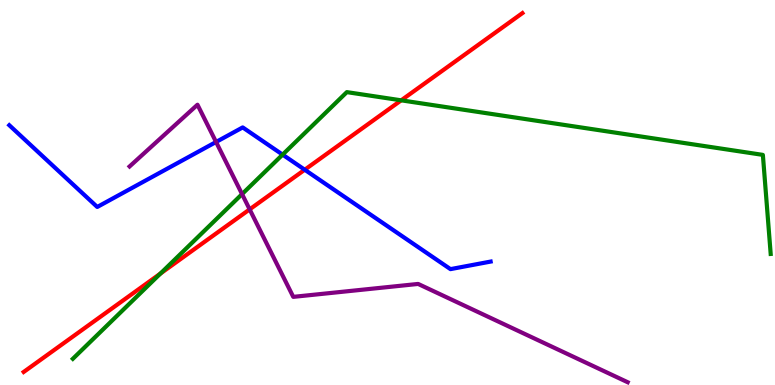[{'lines': ['blue', 'red'], 'intersections': [{'x': 3.93, 'y': 5.59}]}, {'lines': ['green', 'red'], 'intersections': [{'x': 2.07, 'y': 2.89}, {'x': 5.18, 'y': 7.39}]}, {'lines': ['purple', 'red'], 'intersections': [{'x': 3.22, 'y': 4.56}]}, {'lines': ['blue', 'green'], 'intersections': [{'x': 3.65, 'y': 5.98}]}, {'lines': ['blue', 'purple'], 'intersections': [{'x': 2.79, 'y': 6.31}]}, {'lines': ['green', 'purple'], 'intersections': [{'x': 3.12, 'y': 4.96}]}]